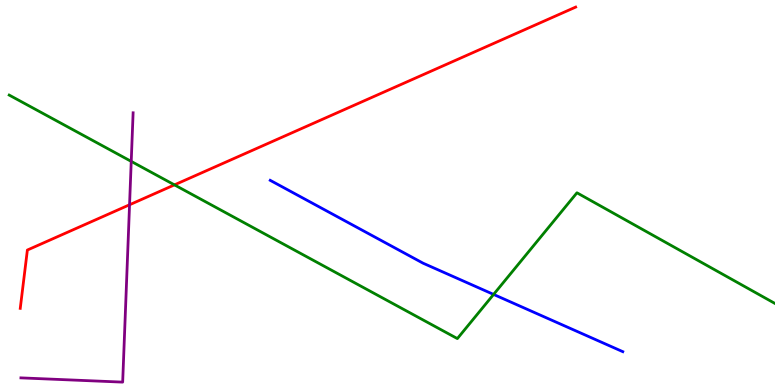[{'lines': ['blue', 'red'], 'intersections': []}, {'lines': ['green', 'red'], 'intersections': [{'x': 2.25, 'y': 5.2}]}, {'lines': ['purple', 'red'], 'intersections': [{'x': 1.67, 'y': 4.68}]}, {'lines': ['blue', 'green'], 'intersections': [{'x': 6.37, 'y': 2.35}]}, {'lines': ['blue', 'purple'], 'intersections': []}, {'lines': ['green', 'purple'], 'intersections': [{'x': 1.69, 'y': 5.81}]}]